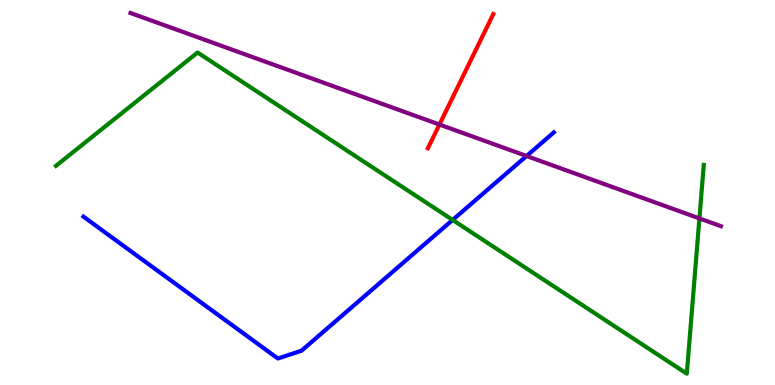[{'lines': ['blue', 'red'], 'intersections': []}, {'lines': ['green', 'red'], 'intersections': []}, {'lines': ['purple', 'red'], 'intersections': [{'x': 5.67, 'y': 6.77}]}, {'lines': ['blue', 'green'], 'intersections': [{'x': 5.84, 'y': 4.29}]}, {'lines': ['blue', 'purple'], 'intersections': [{'x': 6.79, 'y': 5.95}]}, {'lines': ['green', 'purple'], 'intersections': [{'x': 9.02, 'y': 4.33}]}]